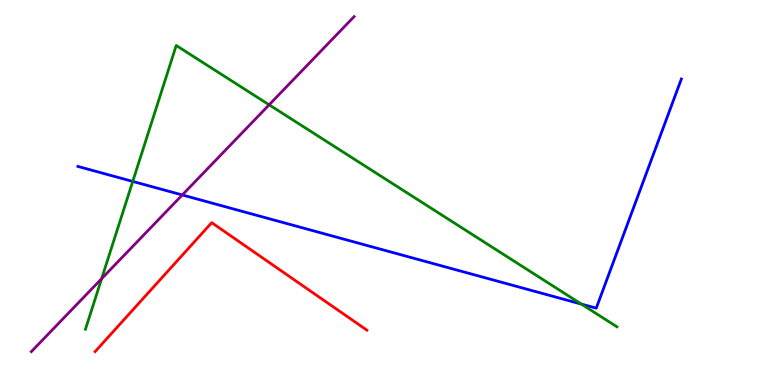[{'lines': ['blue', 'red'], 'intersections': []}, {'lines': ['green', 'red'], 'intersections': []}, {'lines': ['purple', 'red'], 'intersections': []}, {'lines': ['blue', 'green'], 'intersections': [{'x': 1.71, 'y': 5.29}, {'x': 7.5, 'y': 2.1}]}, {'lines': ['blue', 'purple'], 'intersections': [{'x': 2.35, 'y': 4.94}]}, {'lines': ['green', 'purple'], 'intersections': [{'x': 1.31, 'y': 2.76}, {'x': 3.47, 'y': 7.28}]}]